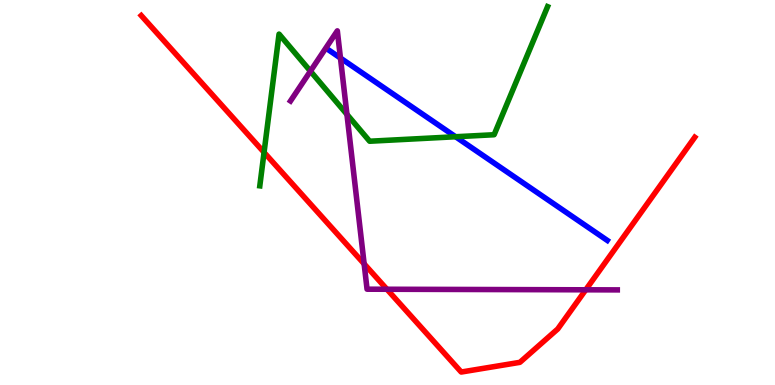[{'lines': ['blue', 'red'], 'intersections': []}, {'lines': ['green', 'red'], 'intersections': [{'x': 3.41, 'y': 6.04}]}, {'lines': ['purple', 'red'], 'intersections': [{'x': 4.7, 'y': 3.15}, {'x': 4.99, 'y': 2.49}, {'x': 7.56, 'y': 2.47}]}, {'lines': ['blue', 'green'], 'intersections': [{'x': 5.88, 'y': 6.45}]}, {'lines': ['blue', 'purple'], 'intersections': [{'x': 4.39, 'y': 8.49}]}, {'lines': ['green', 'purple'], 'intersections': [{'x': 4.01, 'y': 8.15}, {'x': 4.48, 'y': 7.03}]}]